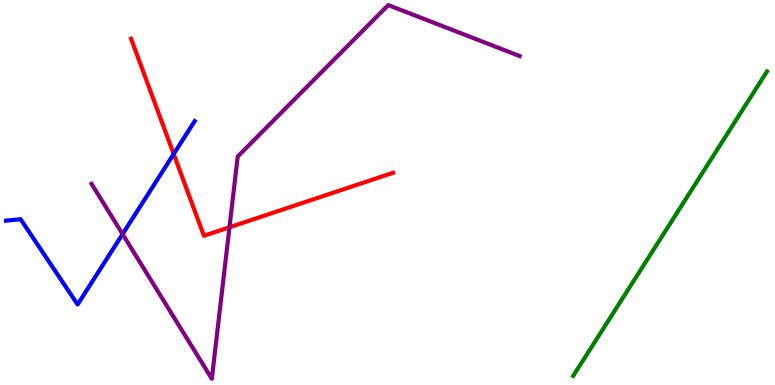[{'lines': ['blue', 'red'], 'intersections': [{'x': 2.24, 'y': 6.0}]}, {'lines': ['green', 'red'], 'intersections': []}, {'lines': ['purple', 'red'], 'intersections': [{'x': 2.96, 'y': 4.1}]}, {'lines': ['blue', 'green'], 'intersections': []}, {'lines': ['blue', 'purple'], 'intersections': [{'x': 1.58, 'y': 3.92}]}, {'lines': ['green', 'purple'], 'intersections': []}]